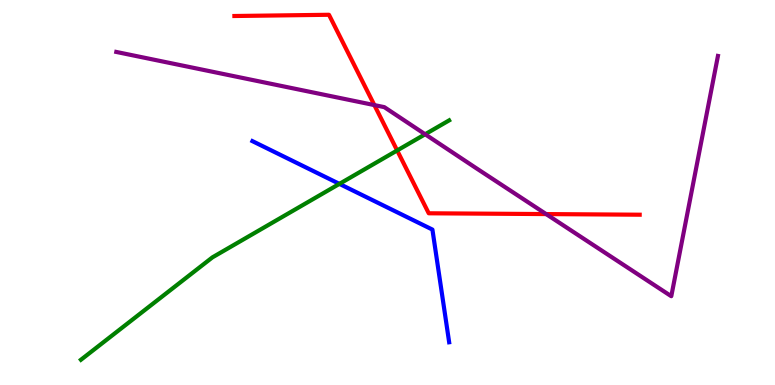[{'lines': ['blue', 'red'], 'intersections': []}, {'lines': ['green', 'red'], 'intersections': [{'x': 5.12, 'y': 6.09}]}, {'lines': ['purple', 'red'], 'intersections': [{'x': 4.83, 'y': 7.27}, {'x': 7.05, 'y': 4.44}]}, {'lines': ['blue', 'green'], 'intersections': [{'x': 4.38, 'y': 5.22}]}, {'lines': ['blue', 'purple'], 'intersections': []}, {'lines': ['green', 'purple'], 'intersections': [{'x': 5.49, 'y': 6.51}]}]